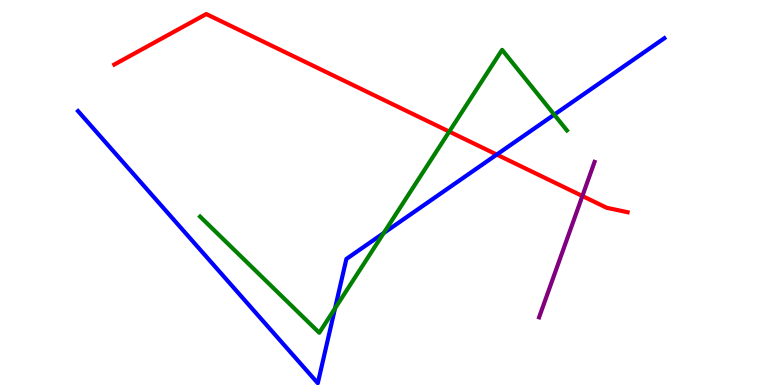[{'lines': ['blue', 'red'], 'intersections': [{'x': 6.41, 'y': 5.99}]}, {'lines': ['green', 'red'], 'intersections': [{'x': 5.8, 'y': 6.58}]}, {'lines': ['purple', 'red'], 'intersections': [{'x': 7.51, 'y': 4.91}]}, {'lines': ['blue', 'green'], 'intersections': [{'x': 4.32, 'y': 1.99}, {'x': 4.95, 'y': 3.95}, {'x': 7.15, 'y': 7.02}]}, {'lines': ['blue', 'purple'], 'intersections': []}, {'lines': ['green', 'purple'], 'intersections': []}]